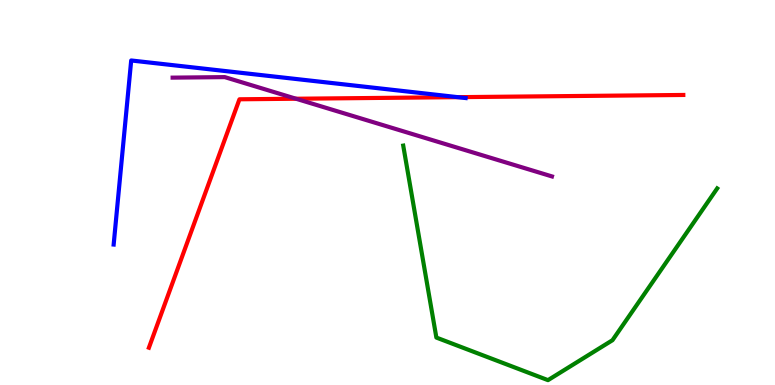[{'lines': ['blue', 'red'], 'intersections': [{'x': 5.91, 'y': 7.48}]}, {'lines': ['green', 'red'], 'intersections': []}, {'lines': ['purple', 'red'], 'intersections': [{'x': 3.82, 'y': 7.44}]}, {'lines': ['blue', 'green'], 'intersections': []}, {'lines': ['blue', 'purple'], 'intersections': []}, {'lines': ['green', 'purple'], 'intersections': []}]